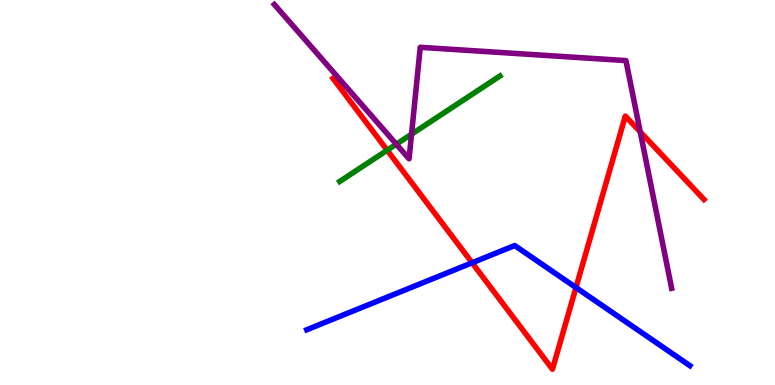[{'lines': ['blue', 'red'], 'intersections': [{'x': 6.09, 'y': 3.17}, {'x': 7.43, 'y': 2.53}]}, {'lines': ['green', 'red'], 'intersections': [{'x': 5.0, 'y': 6.1}]}, {'lines': ['purple', 'red'], 'intersections': [{'x': 8.26, 'y': 6.57}]}, {'lines': ['blue', 'green'], 'intersections': []}, {'lines': ['blue', 'purple'], 'intersections': []}, {'lines': ['green', 'purple'], 'intersections': [{'x': 5.11, 'y': 6.25}, {'x': 5.31, 'y': 6.51}]}]